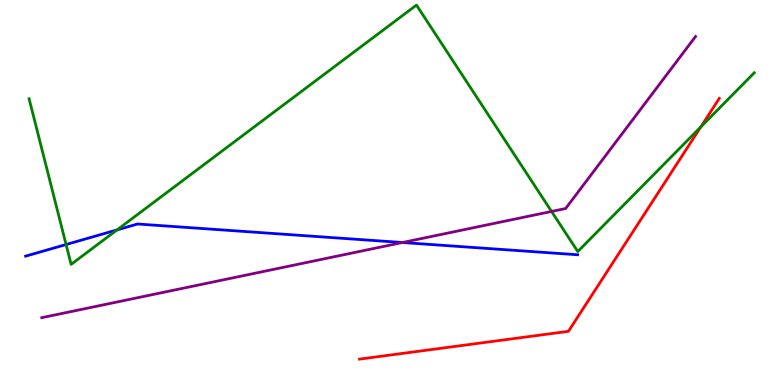[{'lines': ['blue', 'red'], 'intersections': []}, {'lines': ['green', 'red'], 'intersections': [{'x': 9.04, 'y': 6.7}]}, {'lines': ['purple', 'red'], 'intersections': []}, {'lines': ['blue', 'green'], 'intersections': [{'x': 0.853, 'y': 3.65}, {'x': 1.51, 'y': 4.03}]}, {'lines': ['blue', 'purple'], 'intersections': [{'x': 5.19, 'y': 3.7}]}, {'lines': ['green', 'purple'], 'intersections': [{'x': 7.12, 'y': 4.51}]}]